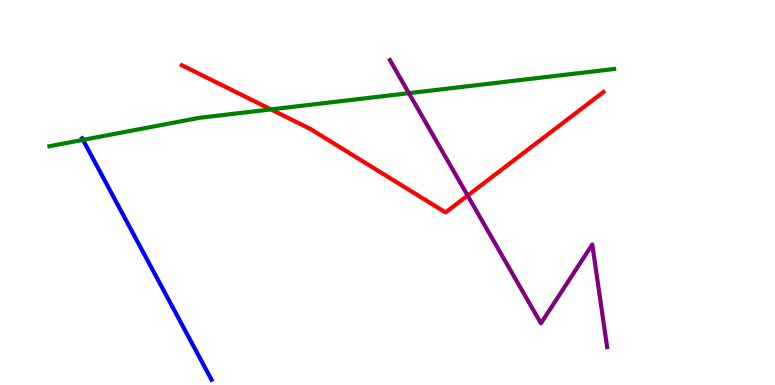[{'lines': ['blue', 'red'], 'intersections': []}, {'lines': ['green', 'red'], 'intersections': [{'x': 3.5, 'y': 7.16}]}, {'lines': ['purple', 'red'], 'intersections': [{'x': 6.03, 'y': 4.92}]}, {'lines': ['blue', 'green'], 'intersections': [{'x': 1.07, 'y': 6.37}]}, {'lines': ['blue', 'purple'], 'intersections': []}, {'lines': ['green', 'purple'], 'intersections': [{'x': 5.28, 'y': 7.58}]}]